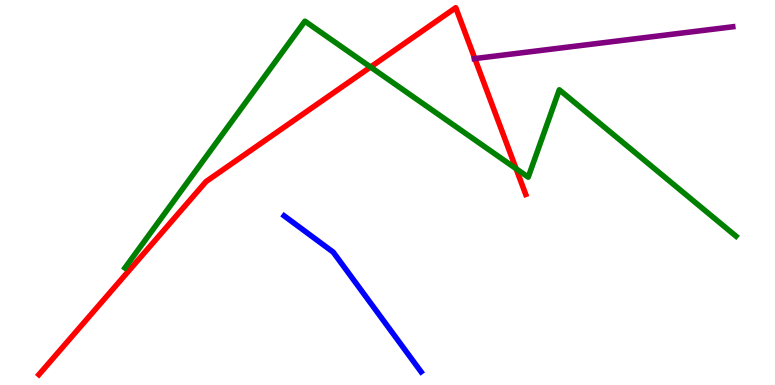[{'lines': ['blue', 'red'], 'intersections': []}, {'lines': ['green', 'red'], 'intersections': [{'x': 4.78, 'y': 8.26}, {'x': 6.66, 'y': 5.62}]}, {'lines': ['purple', 'red'], 'intersections': [{'x': 6.13, 'y': 8.48}]}, {'lines': ['blue', 'green'], 'intersections': []}, {'lines': ['blue', 'purple'], 'intersections': []}, {'lines': ['green', 'purple'], 'intersections': []}]